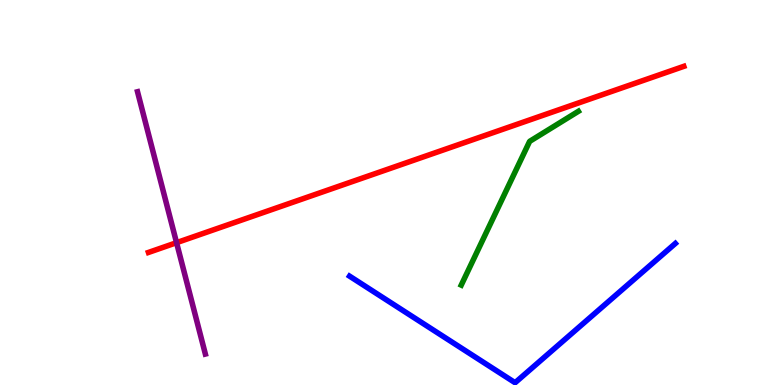[{'lines': ['blue', 'red'], 'intersections': []}, {'lines': ['green', 'red'], 'intersections': []}, {'lines': ['purple', 'red'], 'intersections': [{'x': 2.28, 'y': 3.7}]}, {'lines': ['blue', 'green'], 'intersections': []}, {'lines': ['blue', 'purple'], 'intersections': []}, {'lines': ['green', 'purple'], 'intersections': []}]